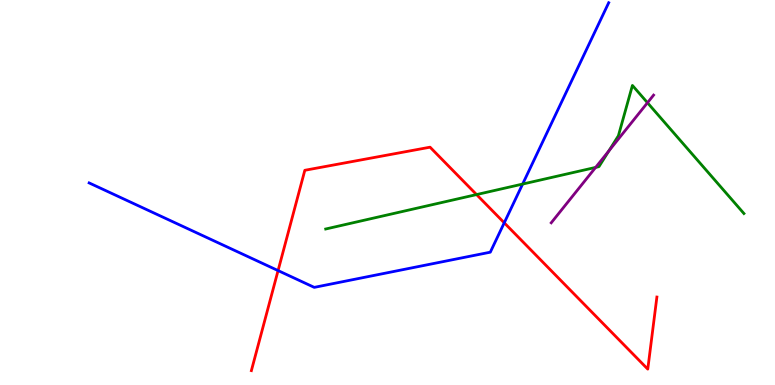[{'lines': ['blue', 'red'], 'intersections': [{'x': 3.59, 'y': 2.97}, {'x': 6.51, 'y': 4.21}]}, {'lines': ['green', 'red'], 'intersections': [{'x': 6.15, 'y': 4.95}]}, {'lines': ['purple', 'red'], 'intersections': []}, {'lines': ['blue', 'green'], 'intersections': [{'x': 6.74, 'y': 5.22}]}, {'lines': ['blue', 'purple'], 'intersections': []}, {'lines': ['green', 'purple'], 'intersections': [{'x': 7.69, 'y': 5.65}, {'x': 7.86, 'y': 6.08}, {'x': 8.35, 'y': 7.33}]}]